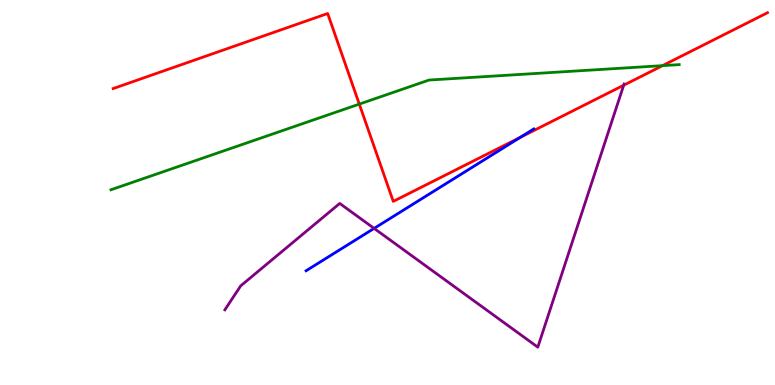[{'lines': ['blue', 'red'], 'intersections': [{'x': 6.71, 'y': 6.43}]}, {'lines': ['green', 'red'], 'intersections': [{'x': 4.64, 'y': 7.3}, {'x': 8.55, 'y': 8.29}]}, {'lines': ['purple', 'red'], 'intersections': [{'x': 8.05, 'y': 7.79}]}, {'lines': ['blue', 'green'], 'intersections': []}, {'lines': ['blue', 'purple'], 'intersections': [{'x': 4.83, 'y': 4.07}]}, {'lines': ['green', 'purple'], 'intersections': []}]